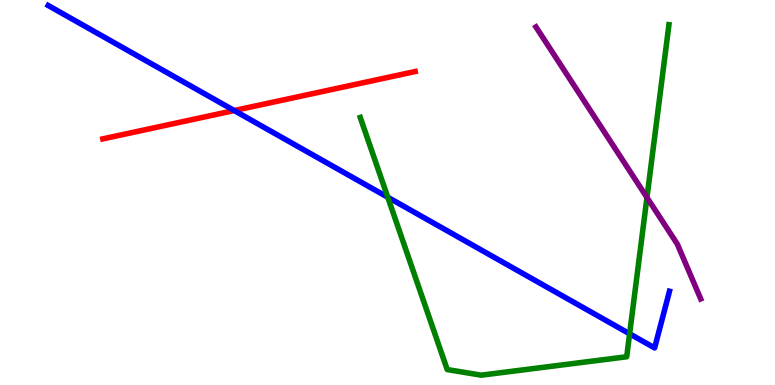[{'lines': ['blue', 'red'], 'intersections': [{'x': 3.02, 'y': 7.13}]}, {'lines': ['green', 'red'], 'intersections': []}, {'lines': ['purple', 'red'], 'intersections': []}, {'lines': ['blue', 'green'], 'intersections': [{'x': 5.0, 'y': 4.88}, {'x': 8.12, 'y': 1.33}]}, {'lines': ['blue', 'purple'], 'intersections': []}, {'lines': ['green', 'purple'], 'intersections': [{'x': 8.35, 'y': 4.87}]}]